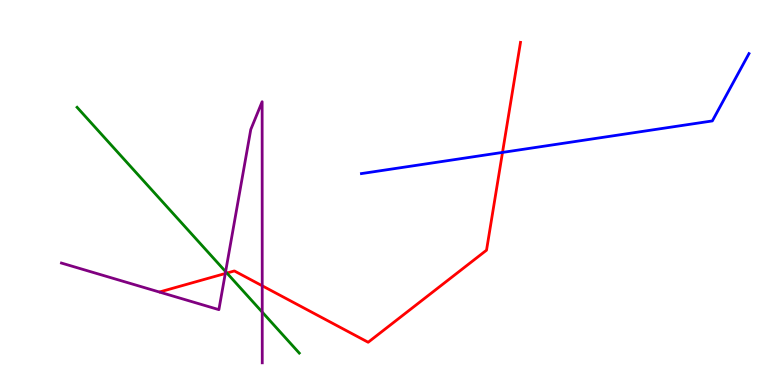[{'lines': ['blue', 'red'], 'intersections': [{'x': 6.48, 'y': 6.04}]}, {'lines': ['green', 'red'], 'intersections': [{'x': 2.93, 'y': 2.91}]}, {'lines': ['purple', 'red'], 'intersections': [{'x': 2.91, 'y': 2.9}, {'x': 3.38, 'y': 2.58}]}, {'lines': ['blue', 'green'], 'intersections': []}, {'lines': ['blue', 'purple'], 'intersections': []}, {'lines': ['green', 'purple'], 'intersections': [{'x': 2.91, 'y': 2.94}, {'x': 3.38, 'y': 1.89}]}]